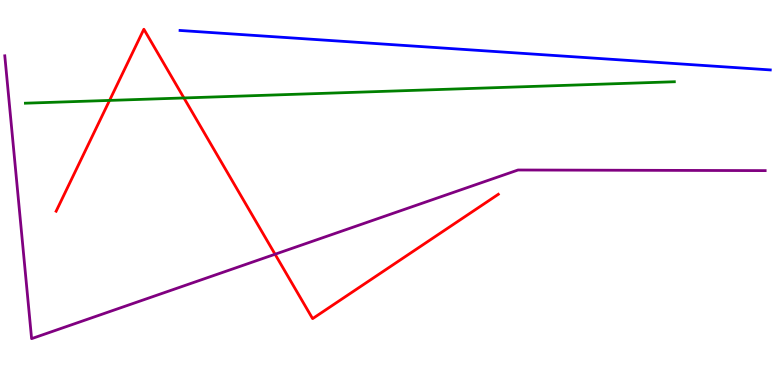[{'lines': ['blue', 'red'], 'intersections': []}, {'lines': ['green', 'red'], 'intersections': [{'x': 1.41, 'y': 7.39}, {'x': 2.37, 'y': 7.46}]}, {'lines': ['purple', 'red'], 'intersections': [{'x': 3.55, 'y': 3.4}]}, {'lines': ['blue', 'green'], 'intersections': []}, {'lines': ['blue', 'purple'], 'intersections': []}, {'lines': ['green', 'purple'], 'intersections': []}]